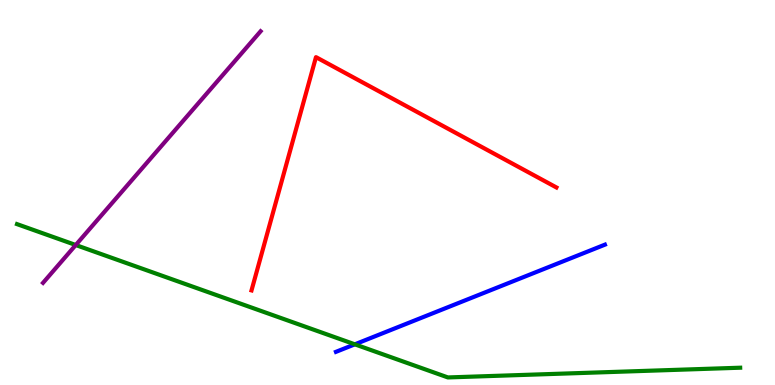[{'lines': ['blue', 'red'], 'intersections': []}, {'lines': ['green', 'red'], 'intersections': []}, {'lines': ['purple', 'red'], 'intersections': []}, {'lines': ['blue', 'green'], 'intersections': [{'x': 4.58, 'y': 1.06}]}, {'lines': ['blue', 'purple'], 'intersections': []}, {'lines': ['green', 'purple'], 'intersections': [{'x': 0.977, 'y': 3.64}]}]